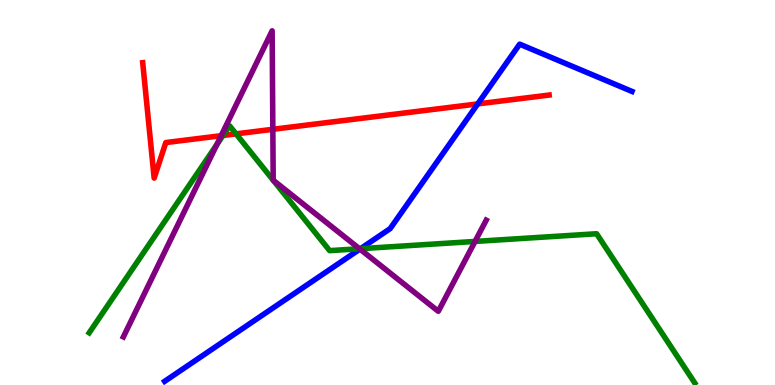[{'lines': ['blue', 'red'], 'intersections': [{'x': 6.16, 'y': 7.3}]}, {'lines': ['green', 'red'], 'intersections': [{'x': 2.88, 'y': 6.48}, {'x': 3.05, 'y': 6.52}]}, {'lines': ['purple', 'red'], 'intersections': [{'x': 2.85, 'y': 6.48}, {'x': 3.52, 'y': 6.64}]}, {'lines': ['blue', 'green'], 'intersections': [{'x': 4.65, 'y': 3.54}]}, {'lines': ['blue', 'purple'], 'intersections': [{'x': 4.64, 'y': 3.53}]}, {'lines': ['green', 'purple'], 'intersections': [{'x': 2.8, 'y': 6.25}, {'x': 3.53, 'y': 5.32}, {'x': 3.53, 'y': 5.32}, {'x': 4.64, 'y': 3.54}, {'x': 6.13, 'y': 3.73}]}]